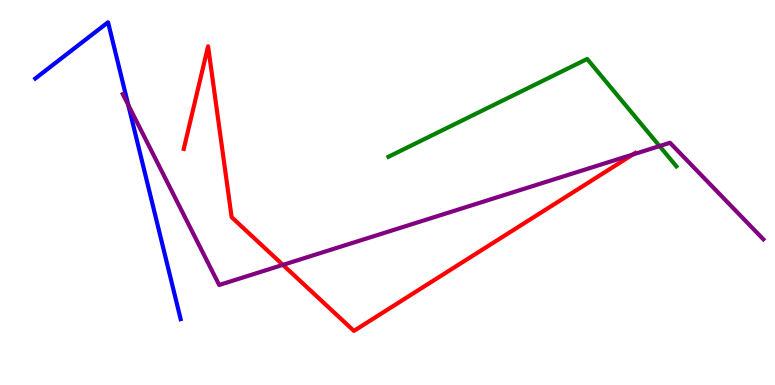[{'lines': ['blue', 'red'], 'intersections': []}, {'lines': ['green', 'red'], 'intersections': []}, {'lines': ['purple', 'red'], 'intersections': [{'x': 3.65, 'y': 3.12}, {'x': 8.17, 'y': 5.99}]}, {'lines': ['blue', 'green'], 'intersections': []}, {'lines': ['blue', 'purple'], 'intersections': [{'x': 1.66, 'y': 7.27}]}, {'lines': ['green', 'purple'], 'intersections': [{'x': 8.51, 'y': 6.21}]}]